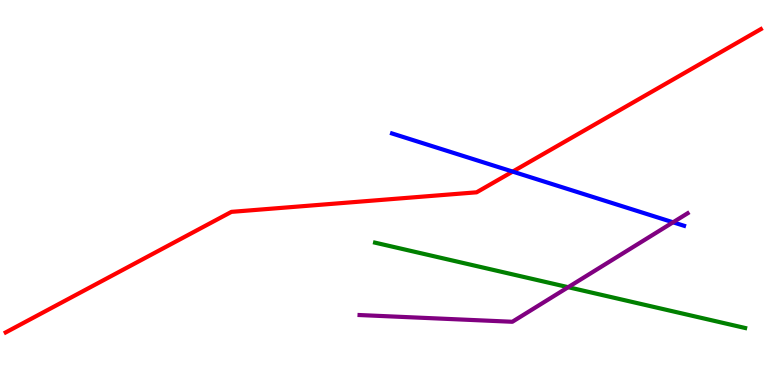[{'lines': ['blue', 'red'], 'intersections': [{'x': 6.62, 'y': 5.54}]}, {'lines': ['green', 'red'], 'intersections': []}, {'lines': ['purple', 'red'], 'intersections': []}, {'lines': ['blue', 'green'], 'intersections': []}, {'lines': ['blue', 'purple'], 'intersections': [{'x': 8.68, 'y': 4.23}]}, {'lines': ['green', 'purple'], 'intersections': [{'x': 7.33, 'y': 2.54}]}]